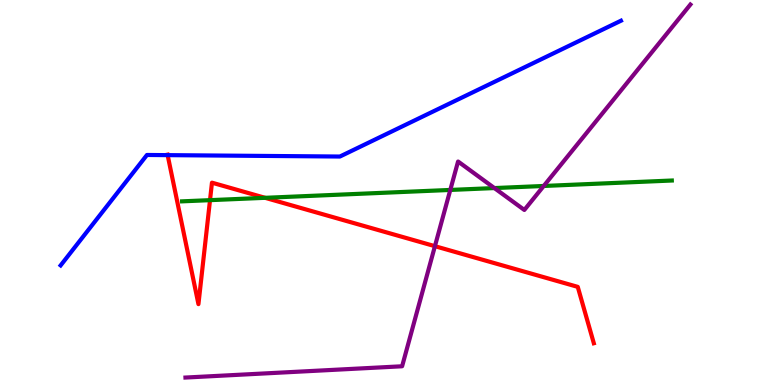[{'lines': ['blue', 'red'], 'intersections': [{'x': 2.16, 'y': 5.97}]}, {'lines': ['green', 'red'], 'intersections': [{'x': 2.71, 'y': 4.8}, {'x': 3.42, 'y': 4.86}]}, {'lines': ['purple', 'red'], 'intersections': [{'x': 5.61, 'y': 3.61}]}, {'lines': ['blue', 'green'], 'intersections': []}, {'lines': ['blue', 'purple'], 'intersections': []}, {'lines': ['green', 'purple'], 'intersections': [{'x': 5.81, 'y': 5.07}, {'x': 6.38, 'y': 5.12}, {'x': 7.02, 'y': 5.17}]}]